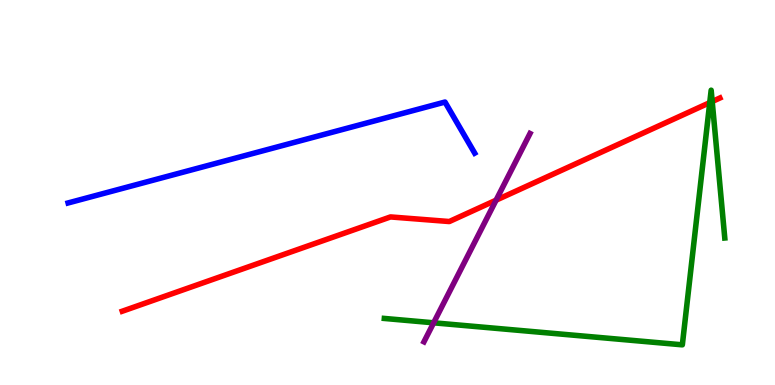[{'lines': ['blue', 'red'], 'intersections': []}, {'lines': ['green', 'red'], 'intersections': [{'x': 9.16, 'y': 7.33}, {'x': 9.19, 'y': 7.36}]}, {'lines': ['purple', 'red'], 'intersections': [{'x': 6.4, 'y': 4.8}]}, {'lines': ['blue', 'green'], 'intersections': []}, {'lines': ['blue', 'purple'], 'intersections': []}, {'lines': ['green', 'purple'], 'intersections': [{'x': 5.6, 'y': 1.62}]}]